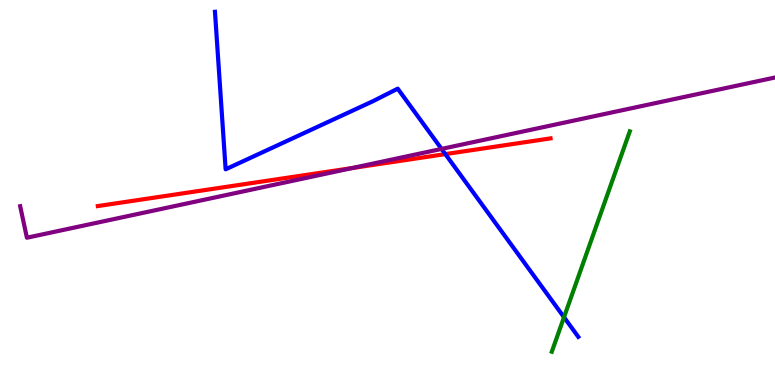[{'lines': ['blue', 'red'], 'intersections': [{'x': 5.75, 'y': 6.0}]}, {'lines': ['green', 'red'], 'intersections': []}, {'lines': ['purple', 'red'], 'intersections': [{'x': 4.55, 'y': 5.64}]}, {'lines': ['blue', 'green'], 'intersections': [{'x': 7.28, 'y': 1.76}]}, {'lines': ['blue', 'purple'], 'intersections': [{'x': 5.7, 'y': 6.13}]}, {'lines': ['green', 'purple'], 'intersections': []}]